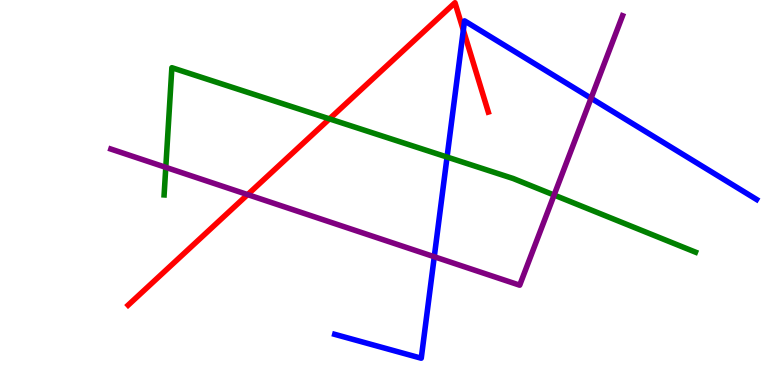[{'lines': ['blue', 'red'], 'intersections': [{'x': 5.98, 'y': 9.22}]}, {'lines': ['green', 'red'], 'intersections': [{'x': 4.25, 'y': 6.91}]}, {'lines': ['purple', 'red'], 'intersections': [{'x': 3.2, 'y': 4.95}]}, {'lines': ['blue', 'green'], 'intersections': [{'x': 5.77, 'y': 5.92}]}, {'lines': ['blue', 'purple'], 'intersections': [{'x': 5.6, 'y': 3.33}, {'x': 7.63, 'y': 7.45}]}, {'lines': ['green', 'purple'], 'intersections': [{'x': 2.14, 'y': 5.65}, {'x': 7.15, 'y': 4.93}]}]